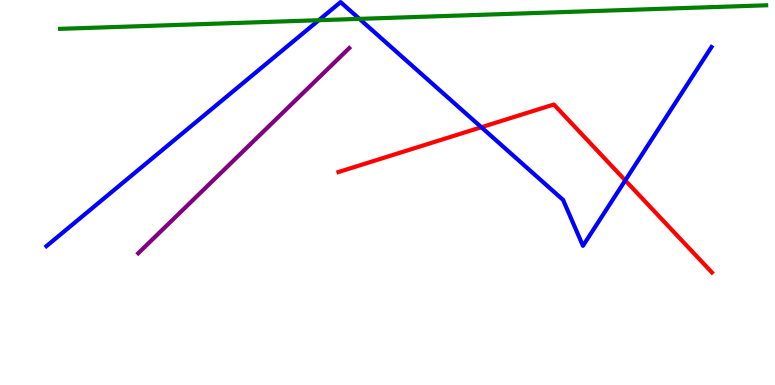[{'lines': ['blue', 'red'], 'intersections': [{'x': 6.21, 'y': 6.7}, {'x': 8.07, 'y': 5.31}]}, {'lines': ['green', 'red'], 'intersections': []}, {'lines': ['purple', 'red'], 'intersections': []}, {'lines': ['blue', 'green'], 'intersections': [{'x': 4.11, 'y': 9.47}, {'x': 4.64, 'y': 9.51}]}, {'lines': ['blue', 'purple'], 'intersections': []}, {'lines': ['green', 'purple'], 'intersections': []}]